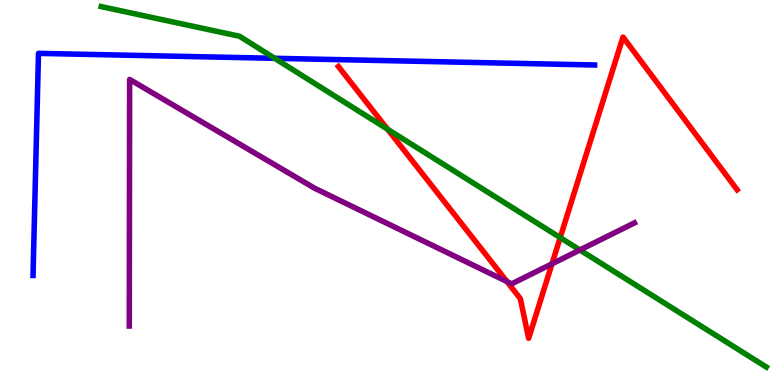[{'lines': ['blue', 'red'], 'intersections': []}, {'lines': ['green', 'red'], 'intersections': [{'x': 5.0, 'y': 6.64}, {'x': 7.23, 'y': 3.83}]}, {'lines': ['purple', 'red'], 'intersections': [{'x': 6.54, 'y': 2.69}, {'x': 7.12, 'y': 3.15}]}, {'lines': ['blue', 'green'], 'intersections': [{'x': 3.54, 'y': 8.49}]}, {'lines': ['blue', 'purple'], 'intersections': []}, {'lines': ['green', 'purple'], 'intersections': [{'x': 7.48, 'y': 3.51}]}]